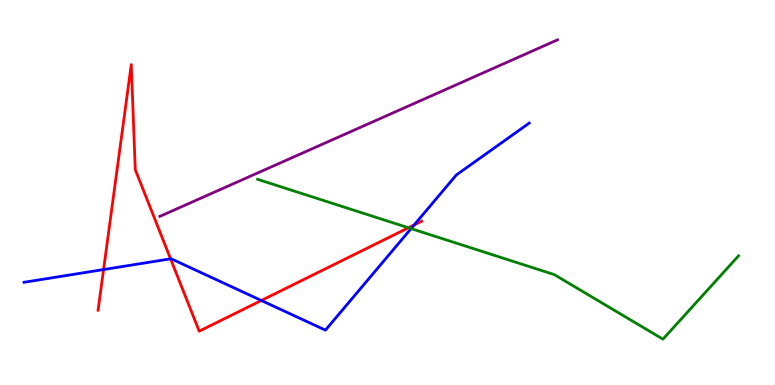[{'lines': ['blue', 'red'], 'intersections': [{'x': 1.34, 'y': 3.0}, {'x': 2.2, 'y': 3.28}, {'x': 3.37, 'y': 2.2}, {'x': 5.34, 'y': 4.16}]}, {'lines': ['green', 'red'], 'intersections': [{'x': 5.27, 'y': 4.08}]}, {'lines': ['purple', 'red'], 'intersections': []}, {'lines': ['blue', 'green'], 'intersections': [{'x': 5.3, 'y': 4.06}]}, {'lines': ['blue', 'purple'], 'intersections': []}, {'lines': ['green', 'purple'], 'intersections': []}]